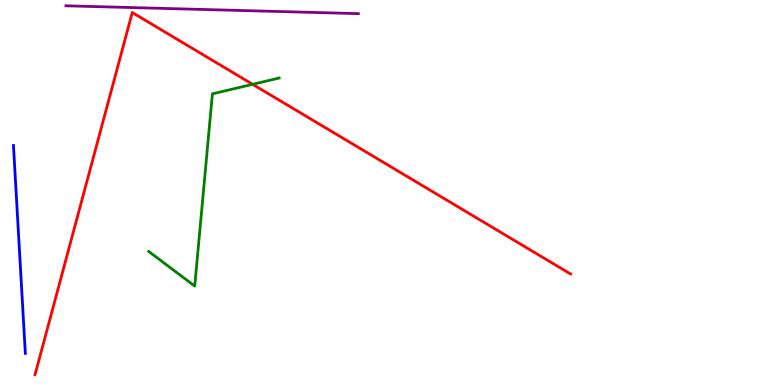[{'lines': ['blue', 'red'], 'intersections': []}, {'lines': ['green', 'red'], 'intersections': [{'x': 3.26, 'y': 7.81}]}, {'lines': ['purple', 'red'], 'intersections': []}, {'lines': ['blue', 'green'], 'intersections': []}, {'lines': ['blue', 'purple'], 'intersections': []}, {'lines': ['green', 'purple'], 'intersections': []}]